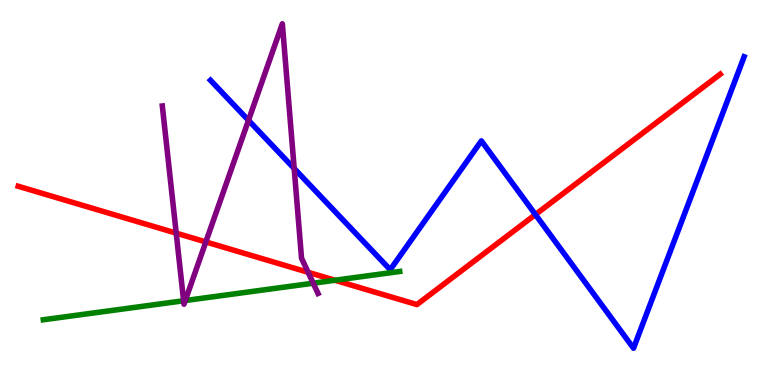[{'lines': ['blue', 'red'], 'intersections': [{'x': 6.91, 'y': 4.43}]}, {'lines': ['green', 'red'], 'intersections': [{'x': 4.32, 'y': 2.72}]}, {'lines': ['purple', 'red'], 'intersections': [{'x': 2.27, 'y': 3.94}, {'x': 2.66, 'y': 3.72}, {'x': 3.98, 'y': 2.93}]}, {'lines': ['blue', 'green'], 'intersections': []}, {'lines': ['blue', 'purple'], 'intersections': [{'x': 3.21, 'y': 6.87}, {'x': 3.8, 'y': 5.62}]}, {'lines': ['green', 'purple'], 'intersections': [{'x': 2.37, 'y': 2.19}, {'x': 2.39, 'y': 2.19}, {'x': 4.04, 'y': 2.64}]}]